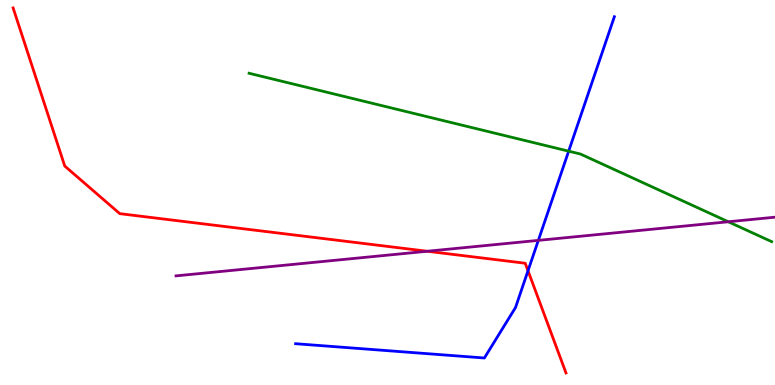[{'lines': ['blue', 'red'], 'intersections': [{'x': 6.81, 'y': 2.97}]}, {'lines': ['green', 'red'], 'intersections': []}, {'lines': ['purple', 'red'], 'intersections': [{'x': 5.51, 'y': 3.47}]}, {'lines': ['blue', 'green'], 'intersections': [{'x': 7.34, 'y': 6.07}]}, {'lines': ['blue', 'purple'], 'intersections': [{'x': 6.95, 'y': 3.76}]}, {'lines': ['green', 'purple'], 'intersections': [{'x': 9.4, 'y': 4.24}]}]